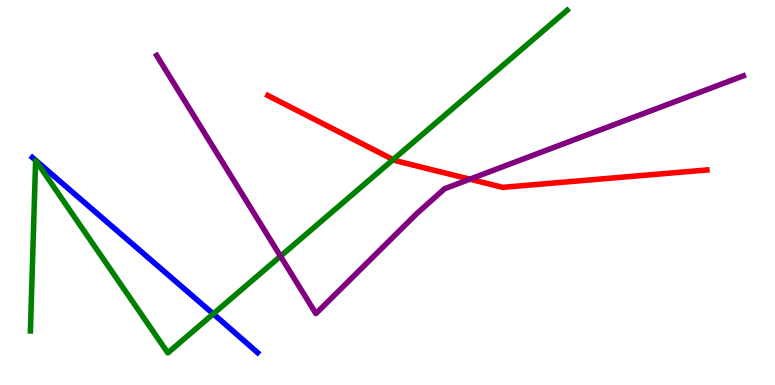[{'lines': ['blue', 'red'], 'intersections': []}, {'lines': ['green', 'red'], 'intersections': [{'x': 5.07, 'y': 5.85}]}, {'lines': ['purple', 'red'], 'intersections': [{'x': 6.06, 'y': 5.35}]}, {'lines': ['blue', 'green'], 'intersections': [{'x': 2.75, 'y': 1.85}]}, {'lines': ['blue', 'purple'], 'intersections': []}, {'lines': ['green', 'purple'], 'intersections': [{'x': 3.62, 'y': 3.35}]}]